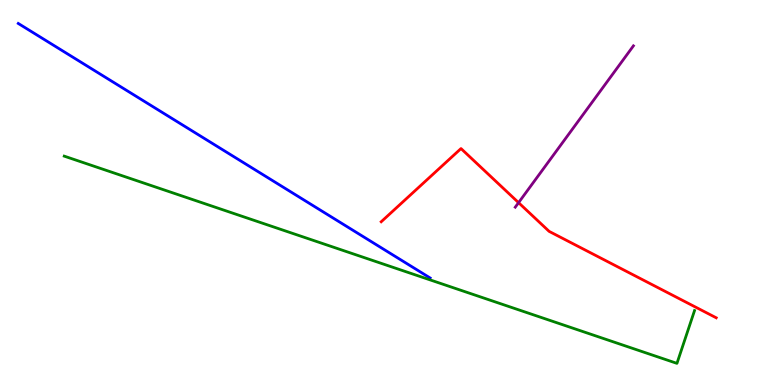[{'lines': ['blue', 'red'], 'intersections': []}, {'lines': ['green', 'red'], 'intersections': []}, {'lines': ['purple', 'red'], 'intersections': [{'x': 6.69, 'y': 4.74}]}, {'lines': ['blue', 'green'], 'intersections': []}, {'lines': ['blue', 'purple'], 'intersections': []}, {'lines': ['green', 'purple'], 'intersections': []}]